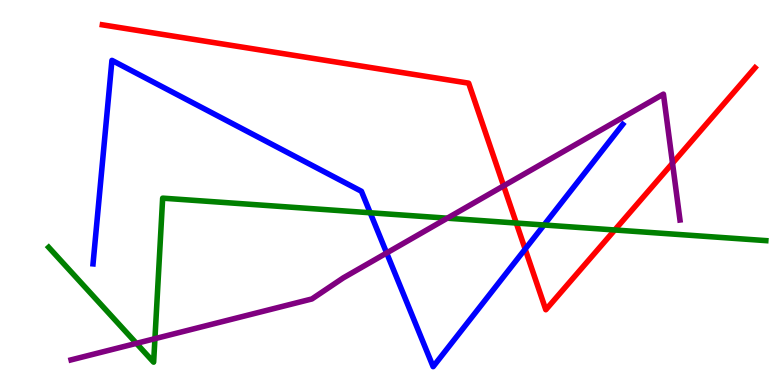[{'lines': ['blue', 'red'], 'intersections': [{'x': 6.78, 'y': 3.53}]}, {'lines': ['green', 'red'], 'intersections': [{'x': 6.66, 'y': 4.21}, {'x': 7.93, 'y': 4.03}]}, {'lines': ['purple', 'red'], 'intersections': [{'x': 6.5, 'y': 5.17}, {'x': 8.68, 'y': 5.76}]}, {'lines': ['blue', 'green'], 'intersections': [{'x': 4.78, 'y': 4.47}, {'x': 7.02, 'y': 4.16}]}, {'lines': ['blue', 'purple'], 'intersections': [{'x': 4.99, 'y': 3.43}]}, {'lines': ['green', 'purple'], 'intersections': [{'x': 1.76, 'y': 1.08}, {'x': 2.0, 'y': 1.2}, {'x': 5.77, 'y': 4.33}]}]